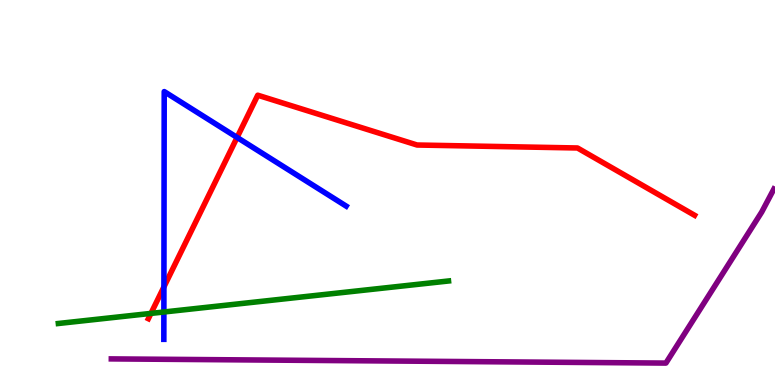[{'lines': ['blue', 'red'], 'intersections': [{'x': 2.12, 'y': 2.55}, {'x': 3.06, 'y': 6.43}]}, {'lines': ['green', 'red'], 'intersections': [{'x': 1.95, 'y': 1.86}]}, {'lines': ['purple', 'red'], 'intersections': []}, {'lines': ['blue', 'green'], 'intersections': [{'x': 2.11, 'y': 1.9}]}, {'lines': ['blue', 'purple'], 'intersections': []}, {'lines': ['green', 'purple'], 'intersections': []}]